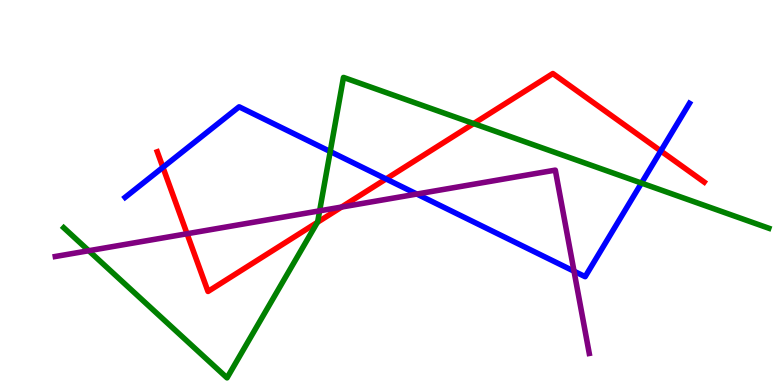[{'lines': ['blue', 'red'], 'intersections': [{'x': 2.1, 'y': 5.65}, {'x': 4.98, 'y': 5.35}, {'x': 8.53, 'y': 6.08}]}, {'lines': ['green', 'red'], 'intersections': [{'x': 4.1, 'y': 4.23}, {'x': 6.11, 'y': 6.79}]}, {'lines': ['purple', 'red'], 'intersections': [{'x': 2.41, 'y': 3.93}, {'x': 4.41, 'y': 4.62}]}, {'lines': ['blue', 'green'], 'intersections': [{'x': 4.26, 'y': 6.06}, {'x': 8.28, 'y': 5.24}]}, {'lines': ['blue', 'purple'], 'intersections': [{'x': 5.38, 'y': 4.96}, {'x': 7.41, 'y': 2.96}]}, {'lines': ['green', 'purple'], 'intersections': [{'x': 1.15, 'y': 3.49}, {'x': 4.12, 'y': 4.52}]}]